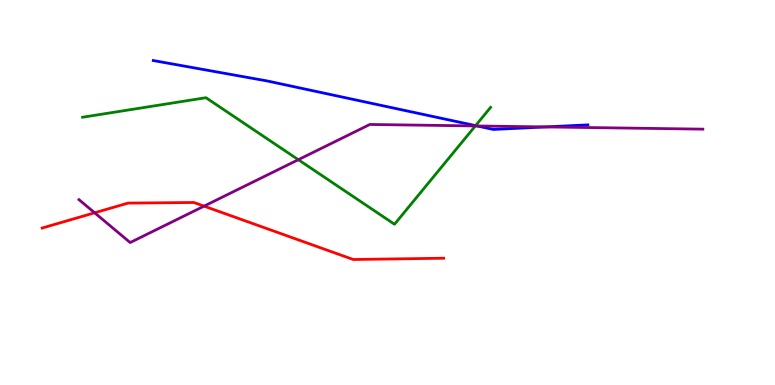[{'lines': ['blue', 'red'], 'intersections': []}, {'lines': ['green', 'red'], 'intersections': []}, {'lines': ['purple', 'red'], 'intersections': [{'x': 1.22, 'y': 4.47}, {'x': 2.63, 'y': 4.65}]}, {'lines': ['blue', 'green'], 'intersections': [{'x': 6.14, 'y': 6.74}]}, {'lines': ['blue', 'purple'], 'intersections': [{'x': 6.16, 'y': 6.73}, {'x': 7.04, 'y': 6.7}]}, {'lines': ['green', 'purple'], 'intersections': [{'x': 3.85, 'y': 5.85}, {'x': 6.13, 'y': 6.73}]}]